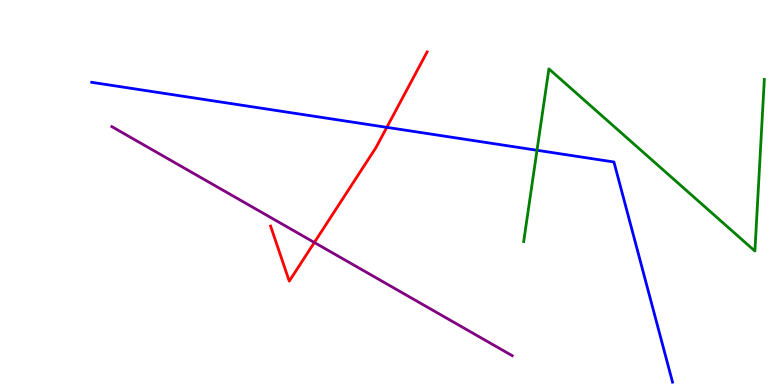[{'lines': ['blue', 'red'], 'intersections': [{'x': 4.99, 'y': 6.69}]}, {'lines': ['green', 'red'], 'intersections': []}, {'lines': ['purple', 'red'], 'intersections': [{'x': 4.06, 'y': 3.7}]}, {'lines': ['blue', 'green'], 'intersections': [{'x': 6.93, 'y': 6.1}]}, {'lines': ['blue', 'purple'], 'intersections': []}, {'lines': ['green', 'purple'], 'intersections': []}]